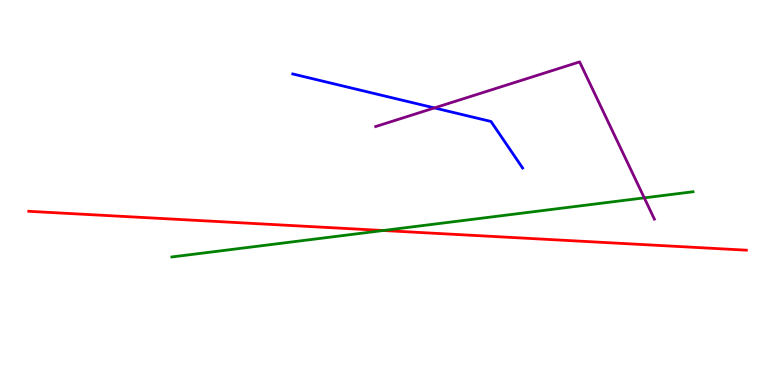[{'lines': ['blue', 'red'], 'intersections': []}, {'lines': ['green', 'red'], 'intersections': [{'x': 4.95, 'y': 4.01}]}, {'lines': ['purple', 'red'], 'intersections': []}, {'lines': ['blue', 'green'], 'intersections': []}, {'lines': ['blue', 'purple'], 'intersections': [{'x': 5.61, 'y': 7.2}]}, {'lines': ['green', 'purple'], 'intersections': [{'x': 8.31, 'y': 4.86}]}]